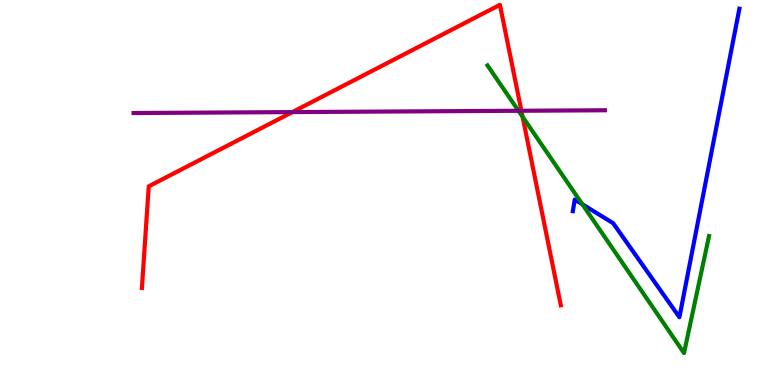[{'lines': ['blue', 'red'], 'intersections': []}, {'lines': ['green', 'red'], 'intersections': [{'x': 6.74, 'y': 6.97}]}, {'lines': ['purple', 'red'], 'intersections': [{'x': 3.77, 'y': 7.09}, {'x': 6.73, 'y': 7.12}]}, {'lines': ['blue', 'green'], 'intersections': [{'x': 7.51, 'y': 4.69}]}, {'lines': ['blue', 'purple'], 'intersections': []}, {'lines': ['green', 'purple'], 'intersections': [{'x': 6.69, 'y': 7.12}]}]